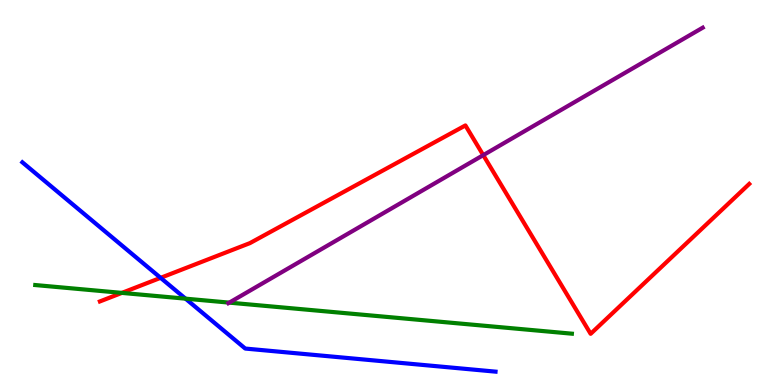[{'lines': ['blue', 'red'], 'intersections': [{'x': 2.07, 'y': 2.78}]}, {'lines': ['green', 'red'], 'intersections': [{'x': 1.57, 'y': 2.39}]}, {'lines': ['purple', 'red'], 'intersections': [{'x': 6.24, 'y': 5.97}]}, {'lines': ['blue', 'green'], 'intersections': [{'x': 2.39, 'y': 2.24}]}, {'lines': ['blue', 'purple'], 'intersections': []}, {'lines': ['green', 'purple'], 'intersections': [{'x': 2.96, 'y': 2.14}]}]